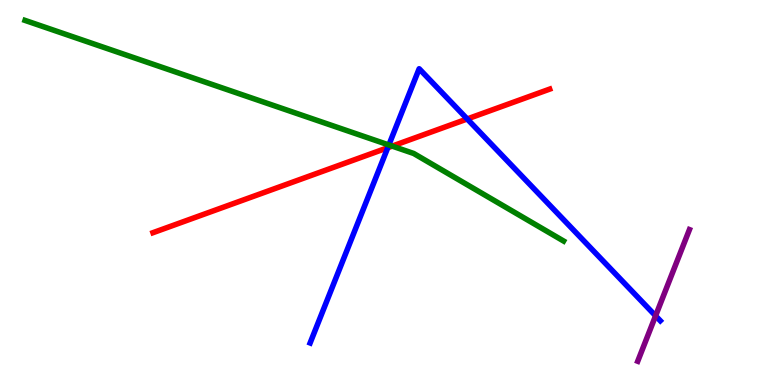[{'lines': ['blue', 'red'], 'intersections': [{'x': 5.0, 'y': 6.16}, {'x': 6.03, 'y': 6.91}]}, {'lines': ['green', 'red'], 'intersections': [{'x': 5.06, 'y': 6.2}]}, {'lines': ['purple', 'red'], 'intersections': []}, {'lines': ['blue', 'green'], 'intersections': [{'x': 5.02, 'y': 6.23}]}, {'lines': ['blue', 'purple'], 'intersections': [{'x': 8.46, 'y': 1.8}]}, {'lines': ['green', 'purple'], 'intersections': []}]